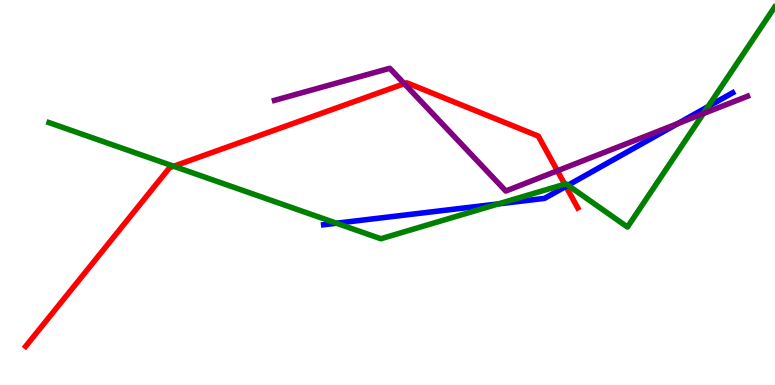[{'lines': ['blue', 'red'], 'intersections': [{'x': 7.3, 'y': 5.16}]}, {'lines': ['green', 'red'], 'intersections': [{'x': 2.24, 'y': 5.68}, {'x': 7.29, 'y': 5.21}]}, {'lines': ['purple', 'red'], 'intersections': [{'x': 5.22, 'y': 7.83}, {'x': 7.19, 'y': 5.56}]}, {'lines': ['blue', 'green'], 'intersections': [{'x': 4.34, 'y': 4.2}, {'x': 6.43, 'y': 4.7}, {'x': 7.33, 'y': 5.19}, {'x': 9.14, 'y': 7.23}]}, {'lines': ['blue', 'purple'], 'intersections': [{'x': 8.74, 'y': 6.79}]}, {'lines': ['green', 'purple'], 'intersections': [{'x': 9.08, 'y': 7.05}]}]